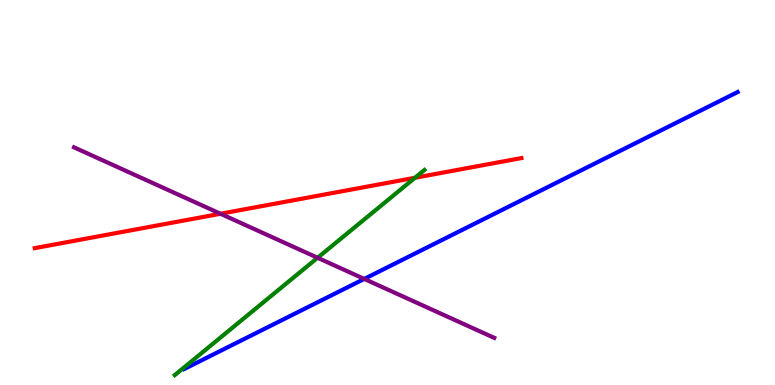[{'lines': ['blue', 'red'], 'intersections': []}, {'lines': ['green', 'red'], 'intersections': [{'x': 5.35, 'y': 5.38}]}, {'lines': ['purple', 'red'], 'intersections': [{'x': 2.85, 'y': 4.45}]}, {'lines': ['blue', 'green'], 'intersections': []}, {'lines': ['blue', 'purple'], 'intersections': [{'x': 4.7, 'y': 2.76}]}, {'lines': ['green', 'purple'], 'intersections': [{'x': 4.1, 'y': 3.3}]}]